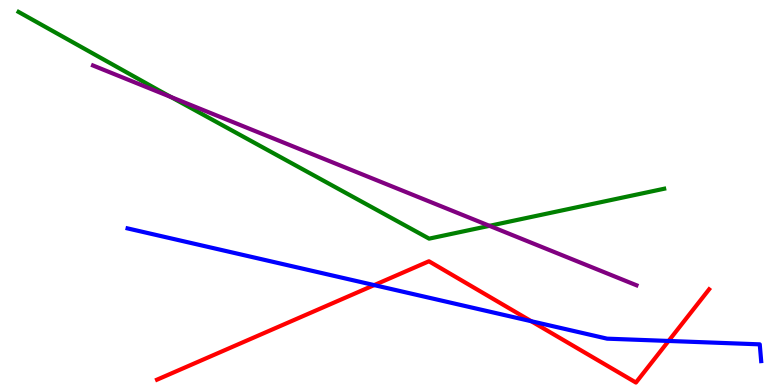[{'lines': ['blue', 'red'], 'intersections': [{'x': 4.83, 'y': 2.59}, {'x': 6.86, 'y': 1.66}, {'x': 8.63, 'y': 1.14}]}, {'lines': ['green', 'red'], 'intersections': []}, {'lines': ['purple', 'red'], 'intersections': []}, {'lines': ['blue', 'green'], 'intersections': []}, {'lines': ['blue', 'purple'], 'intersections': []}, {'lines': ['green', 'purple'], 'intersections': [{'x': 2.21, 'y': 7.48}, {'x': 6.32, 'y': 4.13}]}]